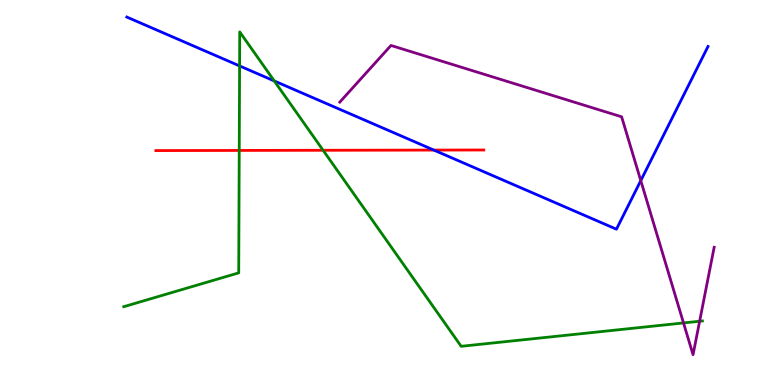[{'lines': ['blue', 'red'], 'intersections': [{'x': 5.6, 'y': 6.1}]}, {'lines': ['green', 'red'], 'intersections': [{'x': 3.09, 'y': 6.09}, {'x': 4.17, 'y': 6.1}]}, {'lines': ['purple', 'red'], 'intersections': []}, {'lines': ['blue', 'green'], 'intersections': [{'x': 3.09, 'y': 8.29}, {'x': 3.54, 'y': 7.9}]}, {'lines': ['blue', 'purple'], 'intersections': [{'x': 8.27, 'y': 5.31}]}, {'lines': ['green', 'purple'], 'intersections': [{'x': 8.82, 'y': 1.61}, {'x': 9.03, 'y': 1.66}]}]